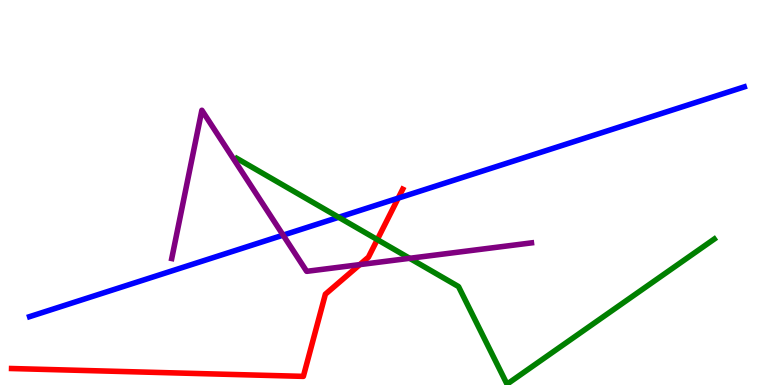[{'lines': ['blue', 'red'], 'intersections': [{'x': 5.14, 'y': 4.85}]}, {'lines': ['green', 'red'], 'intersections': [{'x': 4.87, 'y': 3.78}]}, {'lines': ['purple', 'red'], 'intersections': [{'x': 4.64, 'y': 3.13}]}, {'lines': ['blue', 'green'], 'intersections': [{'x': 4.37, 'y': 4.36}]}, {'lines': ['blue', 'purple'], 'intersections': [{'x': 3.65, 'y': 3.89}]}, {'lines': ['green', 'purple'], 'intersections': [{'x': 5.29, 'y': 3.29}]}]